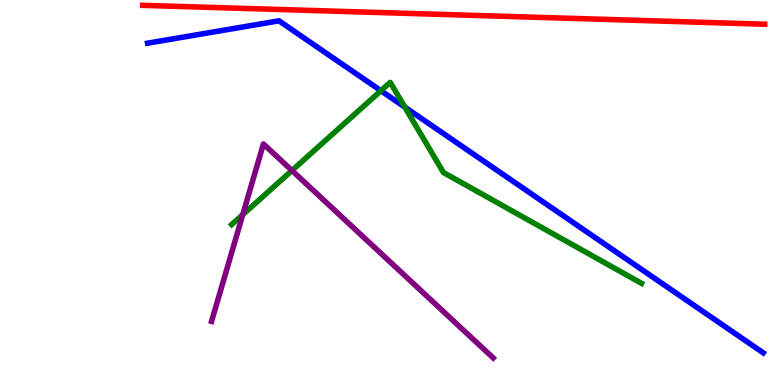[{'lines': ['blue', 'red'], 'intersections': []}, {'lines': ['green', 'red'], 'intersections': []}, {'lines': ['purple', 'red'], 'intersections': []}, {'lines': ['blue', 'green'], 'intersections': [{'x': 4.92, 'y': 7.64}, {'x': 5.22, 'y': 7.22}]}, {'lines': ['blue', 'purple'], 'intersections': []}, {'lines': ['green', 'purple'], 'intersections': [{'x': 3.13, 'y': 4.43}, {'x': 3.77, 'y': 5.57}]}]